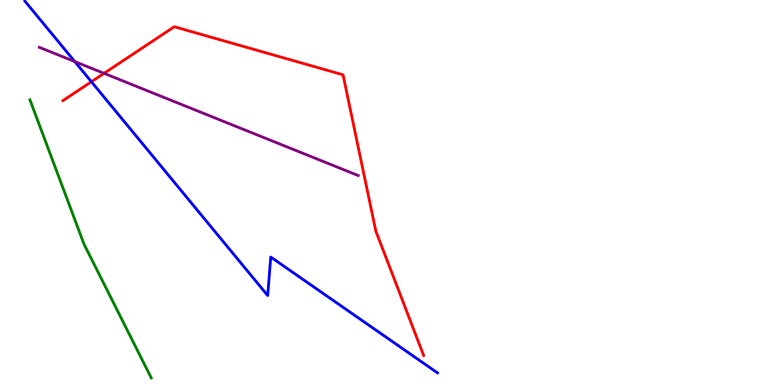[{'lines': ['blue', 'red'], 'intersections': [{'x': 1.18, 'y': 7.88}]}, {'lines': ['green', 'red'], 'intersections': []}, {'lines': ['purple', 'red'], 'intersections': [{'x': 1.34, 'y': 8.09}]}, {'lines': ['blue', 'green'], 'intersections': []}, {'lines': ['blue', 'purple'], 'intersections': [{'x': 0.965, 'y': 8.4}]}, {'lines': ['green', 'purple'], 'intersections': []}]